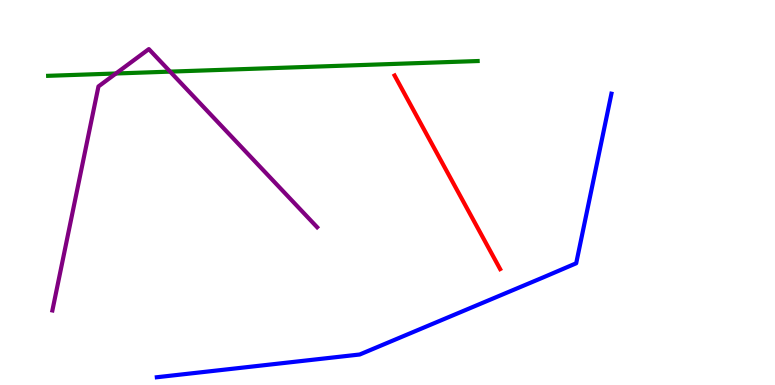[{'lines': ['blue', 'red'], 'intersections': []}, {'lines': ['green', 'red'], 'intersections': []}, {'lines': ['purple', 'red'], 'intersections': []}, {'lines': ['blue', 'green'], 'intersections': []}, {'lines': ['blue', 'purple'], 'intersections': []}, {'lines': ['green', 'purple'], 'intersections': [{'x': 1.5, 'y': 8.09}, {'x': 2.2, 'y': 8.14}]}]